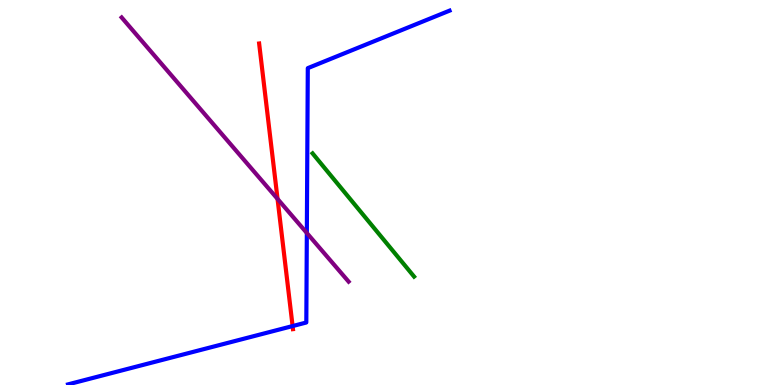[{'lines': ['blue', 'red'], 'intersections': [{'x': 3.78, 'y': 1.53}]}, {'lines': ['green', 'red'], 'intersections': []}, {'lines': ['purple', 'red'], 'intersections': [{'x': 3.58, 'y': 4.83}]}, {'lines': ['blue', 'green'], 'intersections': []}, {'lines': ['blue', 'purple'], 'intersections': [{'x': 3.96, 'y': 3.95}]}, {'lines': ['green', 'purple'], 'intersections': []}]